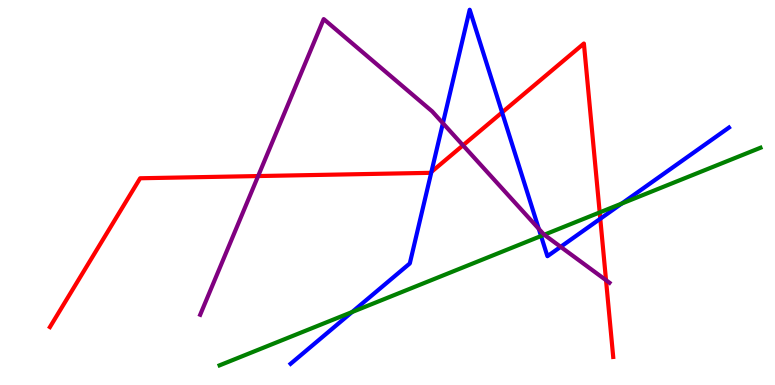[{'lines': ['blue', 'red'], 'intersections': [{'x': 5.57, 'y': 5.53}, {'x': 6.48, 'y': 7.08}, {'x': 7.75, 'y': 4.32}]}, {'lines': ['green', 'red'], 'intersections': [{'x': 7.74, 'y': 4.48}]}, {'lines': ['purple', 'red'], 'intersections': [{'x': 3.33, 'y': 5.43}, {'x': 5.97, 'y': 6.23}, {'x': 7.82, 'y': 2.72}]}, {'lines': ['blue', 'green'], 'intersections': [{'x': 4.54, 'y': 1.9}, {'x': 6.98, 'y': 3.87}, {'x': 8.02, 'y': 4.71}]}, {'lines': ['blue', 'purple'], 'intersections': [{'x': 5.71, 'y': 6.8}, {'x': 6.95, 'y': 4.06}, {'x': 7.23, 'y': 3.59}]}, {'lines': ['green', 'purple'], 'intersections': [{'x': 7.02, 'y': 3.9}]}]